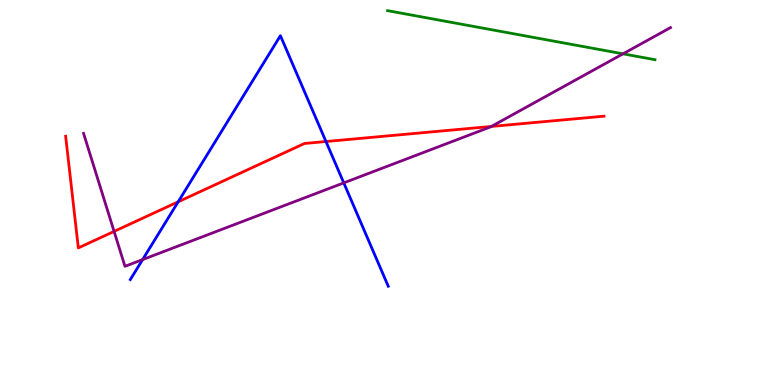[{'lines': ['blue', 'red'], 'intersections': [{'x': 2.3, 'y': 4.76}, {'x': 4.21, 'y': 6.32}]}, {'lines': ['green', 'red'], 'intersections': []}, {'lines': ['purple', 'red'], 'intersections': [{'x': 1.47, 'y': 3.99}, {'x': 6.34, 'y': 6.72}]}, {'lines': ['blue', 'green'], 'intersections': []}, {'lines': ['blue', 'purple'], 'intersections': [{'x': 1.84, 'y': 3.26}, {'x': 4.44, 'y': 5.25}]}, {'lines': ['green', 'purple'], 'intersections': [{'x': 8.04, 'y': 8.6}]}]